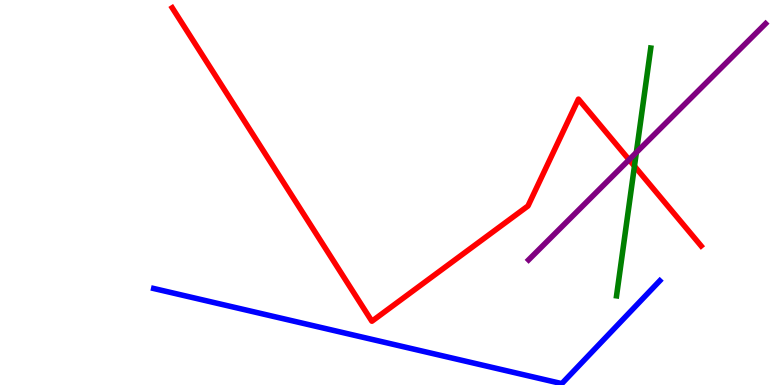[{'lines': ['blue', 'red'], 'intersections': []}, {'lines': ['green', 'red'], 'intersections': [{'x': 8.19, 'y': 5.68}]}, {'lines': ['purple', 'red'], 'intersections': [{'x': 8.12, 'y': 5.85}]}, {'lines': ['blue', 'green'], 'intersections': []}, {'lines': ['blue', 'purple'], 'intersections': []}, {'lines': ['green', 'purple'], 'intersections': [{'x': 8.21, 'y': 6.04}]}]